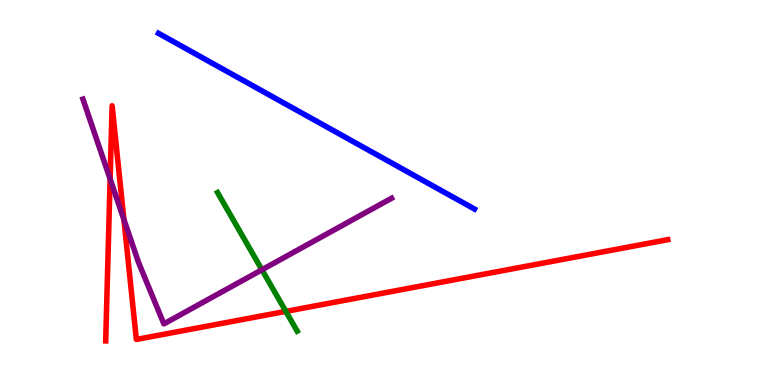[{'lines': ['blue', 'red'], 'intersections': []}, {'lines': ['green', 'red'], 'intersections': [{'x': 3.69, 'y': 1.91}]}, {'lines': ['purple', 'red'], 'intersections': [{'x': 1.42, 'y': 5.35}, {'x': 1.6, 'y': 4.3}]}, {'lines': ['blue', 'green'], 'intersections': []}, {'lines': ['blue', 'purple'], 'intersections': []}, {'lines': ['green', 'purple'], 'intersections': [{'x': 3.38, 'y': 2.99}]}]